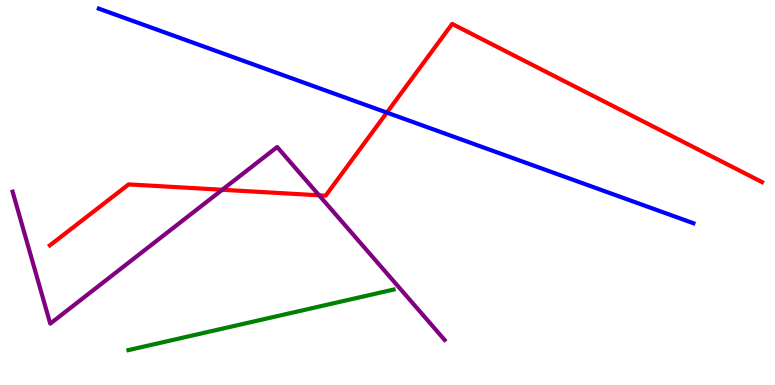[{'lines': ['blue', 'red'], 'intersections': [{'x': 4.99, 'y': 7.08}]}, {'lines': ['green', 'red'], 'intersections': []}, {'lines': ['purple', 'red'], 'intersections': [{'x': 2.87, 'y': 5.07}, {'x': 4.12, 'y': 4.93}]}, {'lines': ['blue', 'green'], 'intersections': []}, {'lines': ['blue', 'purple'], 'intersections': []}, {'lines': ['green', 'purple'], 'intersections': []}]